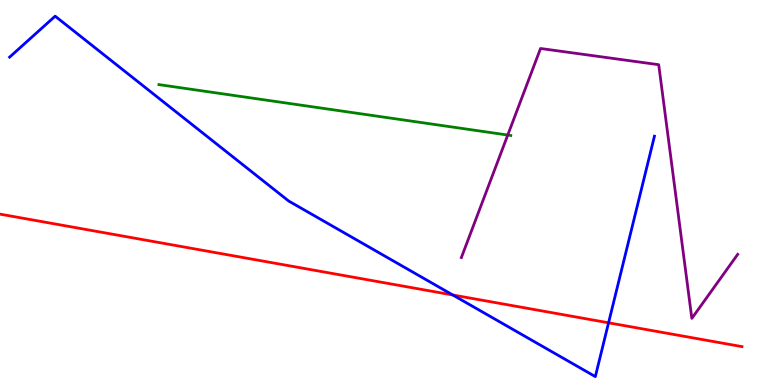[{'lines': ['blue', 'red'], 'intersections': [{'x': 5.84, 'y': 2.34}, {'x': 7.85, 'y': 1.62}]}, {'lines': ['green', 'red'], 'intersections': []}, {'lines': ['purple', 'red'], 'intersections': []}, {'lines': ['blue', 'green'], 'intersections': []}, {'lines': ['blue', 'purple'], 'intersections': []}, {'lines': ['green', 'purple'], 'intersections': [{'x': 6.55, 'y': 6.49}]}]